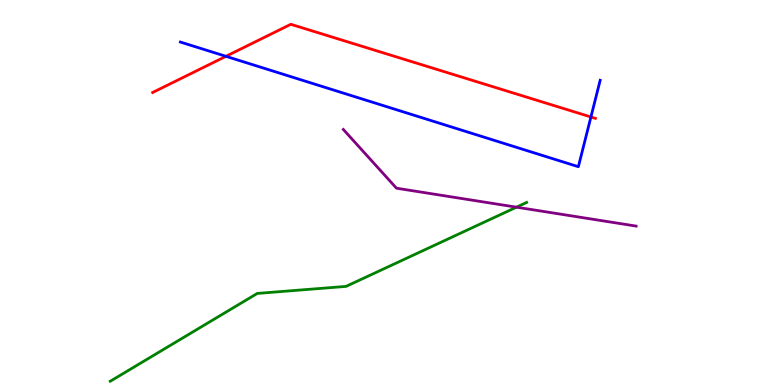[{'lines': ['blue', 'red'], 'intersections': [{'x': 2.92, 'y': 8.54}, {'x': 7.62, 'y': 6.96}]}, {'lines': ['green', 'red'], 'intersections': []}, {'lines': ['purple', 'red'], 'intersections': []}, {'lines': ['blue', 'green'], 'intersections': []}, {'lines': ['blue', 'purple'], 'intersections': []}, {'lines': ['green', 'purple'], 'intersections': [{'x': 6.66, 'y': 4.62}]}]